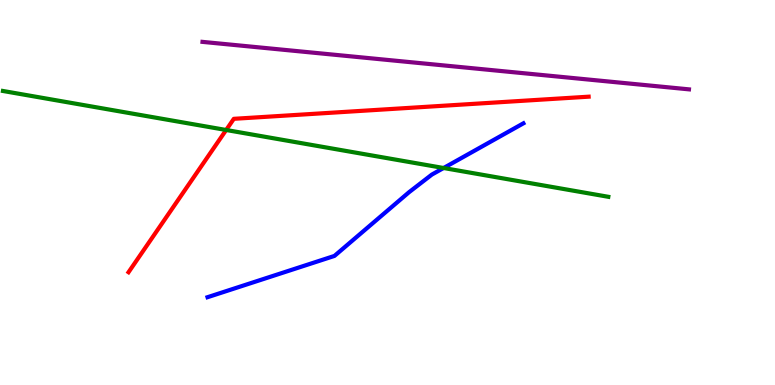[{'lines': ['blue', 'red'], 'intersections': []}, {'lines': ['green', 'red'], 'intersections': [{'x': 2.92, 'y': 6.62}]}, {'lines': ['purple', 'red'], 'intersections': []}, {'lines': ['blue', 'green'], 'intersections': [{'x': 5.72, 'y': 5.64}]}, {'lines': ['blue', 'purple'], 'intersections': []}, {'lines': ['green', 'purple'], 'intersections': []}]